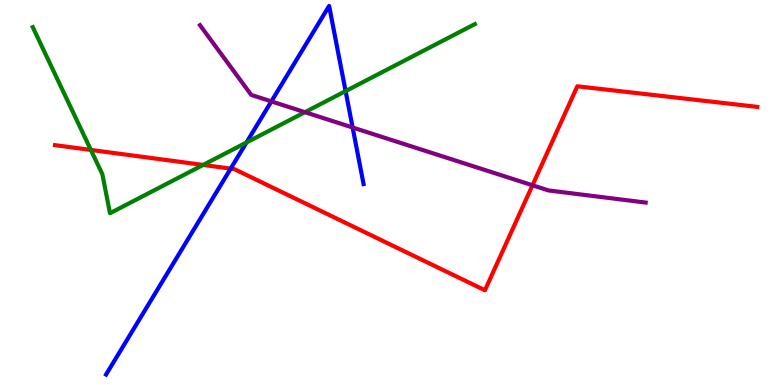[{'lines': ['blue', 'red'], 'intersections': [{'x': 2.98, 'y': 5.62}]}, {'lines': ['green', 'red'], 'intersections': [{'x': 1.17, 'y': 6.11}, {'x': 2.62, 'y': 5.72}]}, {'lines': ['purple', 'red'], 'intersections': [{'x': 6.87, 'y': 5.19}]}, {'lines': ['blue', 'green'], 'intersections': [{'x': 3.18, 'y': 6.3}, {'x': 4.46, 'y': 7.63}]}, {'lines': ['blue', 'purple'], 'intersections': [{'x': 3.5, 'y': 7.37}, {'x': 4.55, 'y': 6.69}]}, {'lines': ['green', 'purple'], 'intersections': [{'x': 3.93, 'y': 7.09}]}]